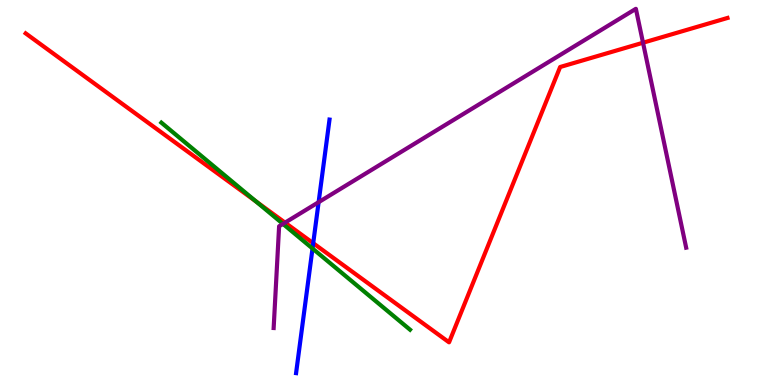[{'lines': ['blue', 'red'], 'intersections': [{'x': 4.04, 'y': 3.68}]}, {'lines': ['green', 'red'], 'intersections': [{'x': 3.3, 'y': 4.77}]}, {'lines': ['purple', 'red'], 'intersections': [{'x': 3.68, 'y': 4.22}, {'x': 8.3, 'y': 8.89}]}, {'lines': ['blue', 'green'], 'intersections': [{'x': 4.03, 'y': 3.55}]}, {'lines': ['blue', 'purple'], 'intersections': [{'x': 4.11, 'y': 4.75}]}, {'lines': ['green', 'purple'], 'intersections': [{'x': 3.65, 'y': 4.18}]}]